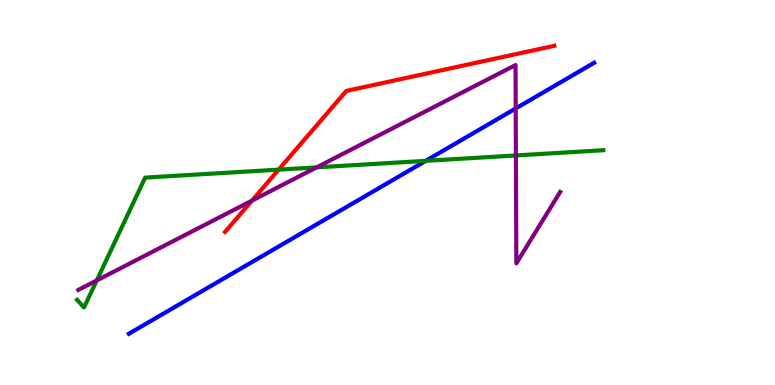[{'lines': ['blue', 'red'], 'intersections': []}, {'lines': ['green', 'red'], 'intersections': [{'x': 3.6, 'y': 5.59}]}, {'lines': ['purple', 'red'], 'intersections': [{'x': 3.25, 'y': 4.79}]}, {'lines': ['blue', 'green'], 'intersections': [{'x': 5.49, 'y': 5.82}]}, {'lines': ['blue', 'purple'], 'intersections': [{'x': 6.65, 'y': 7.18}]}, {'lines': ['green', 'purple'], 'intersections': [{'x': 1.25, 'y': 2.72}, {'x': 4.09, 'y': 5.65}, {'x': 6.66, 'y': 5.96}]}]